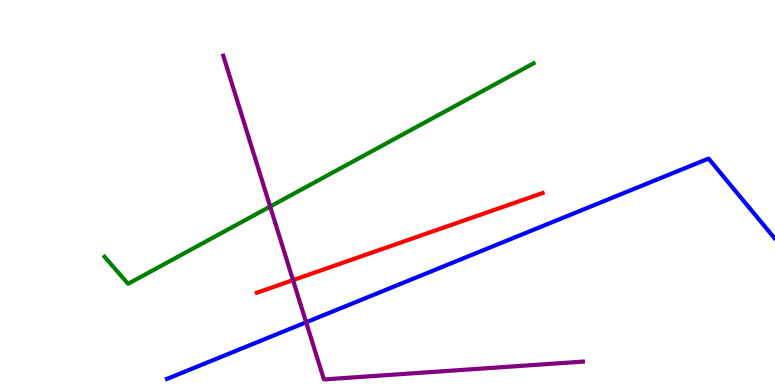[{'lines': ['blue', 'red'], 'intersections': []}, {'lines': ['green', 'red'], 'intersections': []}, {'lines': ['purple', 'red'], 'intersections': [{'x': 3.78, 'y': 2.72}]}, {'lines': ['blue', 'green'], 'intersections': []}, {'lines': ['blue', 'purple'], 'intersections': [{'x': 3.95, 'y': 1.63}]}, {'lines': ['green', 'purple'], 'intersections': [{'x': 3.49, 'y': 4.64}]}]